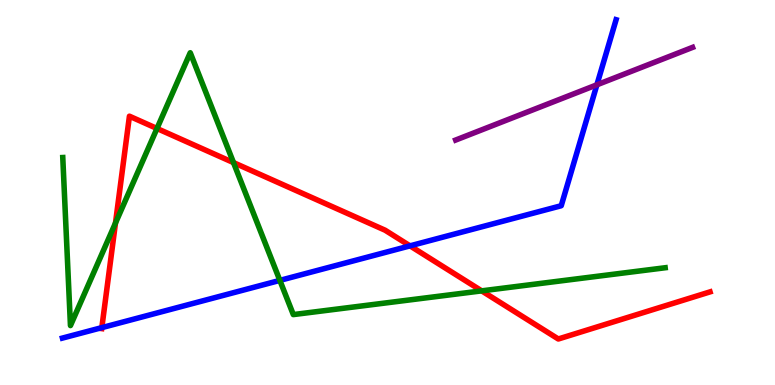[{'lines': ['blue', 'red'], 'intersections': [{'x': 1.31, 'y': 1.49}, {'x': 5.29, 'y': 3.61}]}, {'lines': ['green', 'red'], 'intersections': [{'x': 1.49, 'y': 4.21}, {'x': 2.03, 'y': 6.66}, {'x': 3.01, 'y': 5.78}, {'x': 6.22, 'y': 2.45}]}, {'lines': ['purple', 'red'], 'intersections': []}, {'lines': ['blue', 'green'], 'intersections': [{'x': 3.61, 'y': 2.72}]}, {'lines': ['blue', 'purple'], 'intersections': [{'x': 7.7, 'y': 7.8}]}, {'lines': ['green', 'purple'], 'intersections': []}]